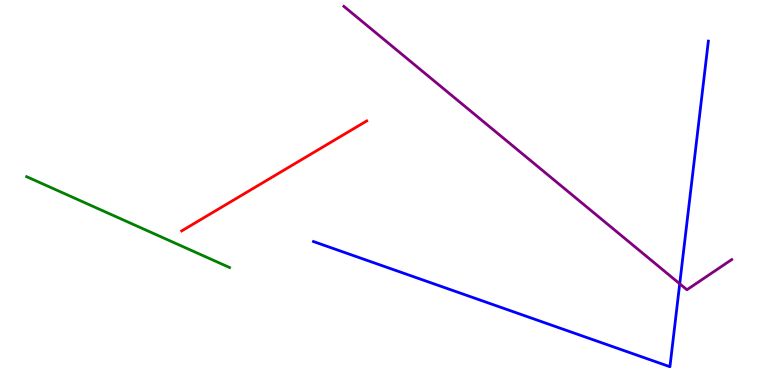[{'lines': ['blue', 'red'], 'intersections': []}, {'lines': ['green', 'red'], 'intersections': []}, {'lines': ['purple', 'red'], 'intersections': []}, {'lines': ['blue', 'green'], 'intersections': []}, {'lines': ['blue', 'purple'], 'intersections': [{'x': 8.77, 'y': 2.63}]}, {'lines': ['green', 'purple'], 'intersections': []}]